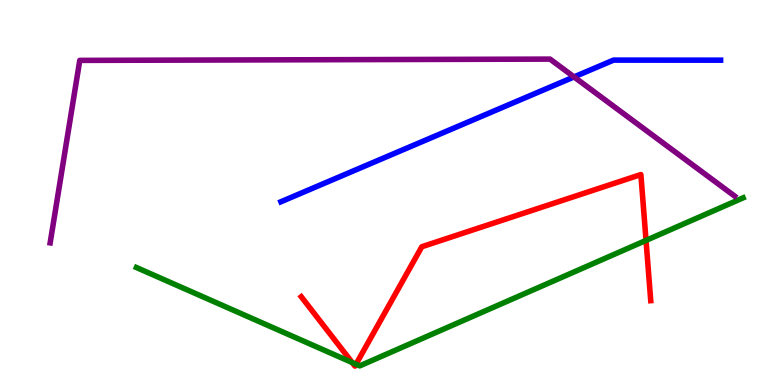[{'lines': ['blue', 'red'], 'intersections': []}, {'lines': ['green', 'red'], 'intersections': [{'x': 4.54, 'y': 0.583}, {'x': 4.59, 'y': 0.54}, {'x': 8.34, 'y': 3.76}]}, {'lines': ['purple', 'red'], 'intersections': []}, {'lines': ['blue', 'green'], 'intersections': []}, {'lines': ['blue', 'purple'], 'intersections': [{'x': 7.41, 'y': 8.0}]}, {'lines': ['green', 'purple'], 'intersections': []}]